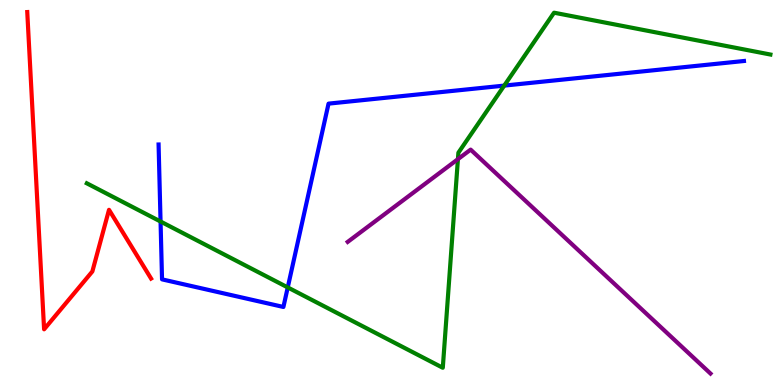[{'lines': ['blue', 'red'], 'intersections': []}, {'lines': ['green', 'red'], 'intersections': []}, {'lines': ['purple', 'red'], 'intersections': []}, {'lines': ['blue', 'green'], 'intersections': [{'x': 2.07, 'y': 4.25}, {'x': 3.71, 'y': 2.53}, {'x': 6.51, 'y': 7.78}]}, {'lines': ['blue', 'purple'], 'intersections': []}, {'lines': ['green', 'purple'], 'intersections': [{'x': 5.91, 'y': 5.87}]}]